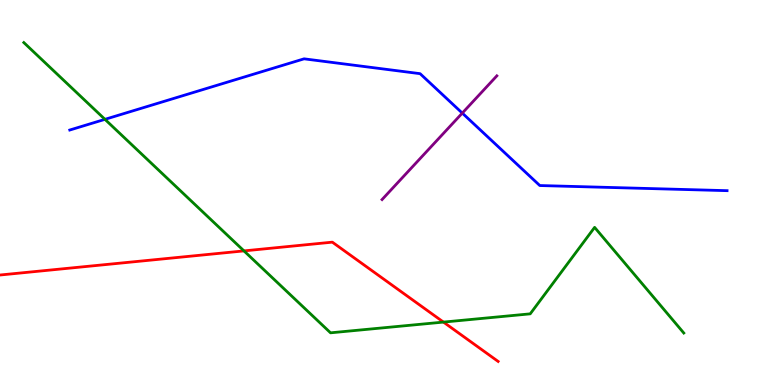[{'lines': ['blue', 'red'], 'intersections': []}, {'lines': ['green', 'red'], 'intersections': [{'x': 3.15, 'y': 3.48}, {'x': 5.72, 'y': 1.63}]}, {'lines': ['purple', 'red'], 'intersections': []}, {'lines': ['blue', 'green'], 'intersections': [{'x': 1.35, 'y': 6.9}]}, {'lines': ['blue', 'purple'], 'intersections': [{'x': 5.96, 'y': 7.06}]}, {'lines': ['green', 'purple'], 'intersections': []}]